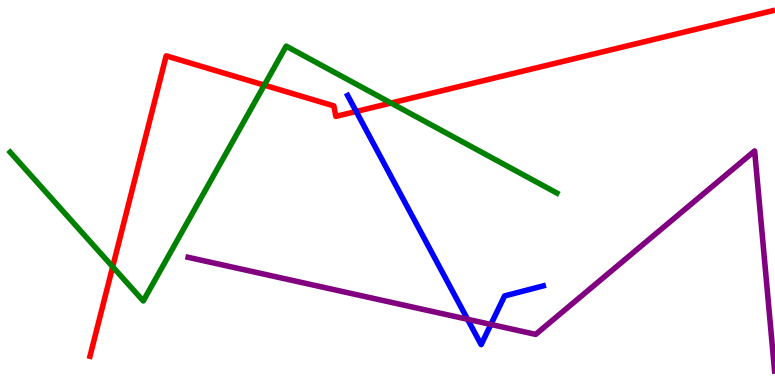[{'lines': ['blue', 'red'], 'intersections': [{'x': 4.6, 'y': 7.1}]}, {'lines': ['green', 'red'], 'intersections': [{'x': 1.45, 'y': 3.07}, {'x': 3.41, 'y': 7.79}, {'x': 5.05, 'y': 7.32}]}, {'lines': ['purple', 'red'], 'intersections': []}, {'lines': ['blue', 'green'], 'intersections': []}, {'lines': ['blue', 'purple'], 'intersections': [{'x': 6.03, 'y': 1.71}, {'x': 6.33, 'y': 1.57}]}, {'lines': ['green', 'purple'], 'intersections': []}]